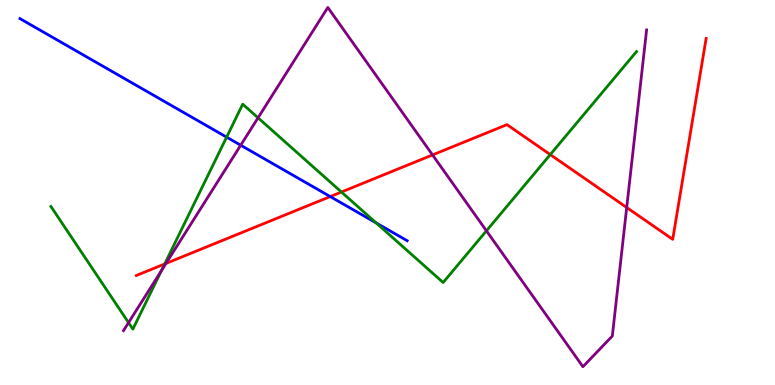[{'lines': ['blue', 'red'], 'intersections': [{'x': 4.26, 'y': 4.89}]}, {'lines': ['green', 'red'], 'intersections': [{'x': 2.13, 'y': 3.14}, {'x': 4.41, 'y': 5.01}, {'x': 7.1, 'y': 5.98}]}, {'lines': ['purple', 'red'], 'intersections': [{'x': 2.14, 'y': 3.16}, {'x': 5.58, 'y': 5.98}, {'x': 8.09, 'y': 4.61}]}, {'lines': ['blue', 'green'], 'intersections': [{'x': 2.92, 'y': 6.44}, {'x': 4.85, 'y': 4.21}]}, {'lines': ['blue', 'purple'], 'intersections': [{'x': 3.11, 'y': 6.23}]}, {'lines': ['green', 'purple'], 'intersections': [{'x': 1.66, 'y': 1.62}, {'x': 2.08, 'y': 2.97}, {'x': 3.33, 'y': 6.94}, {'x': 6.28, 'y': 4.0}]}]